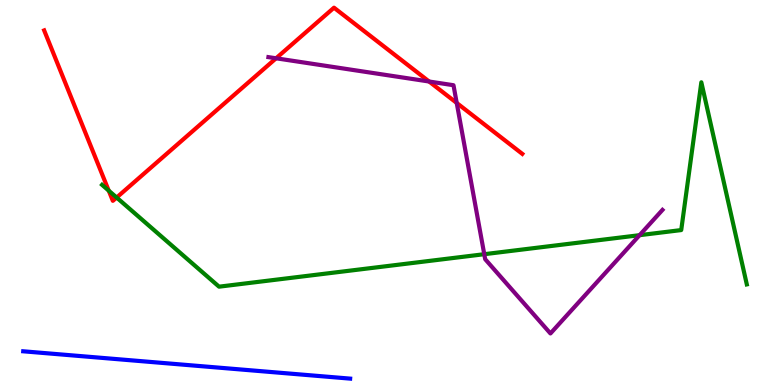[{'lines': ['blue', 'red'], 'intersections': []}, {'lines': ['green', 'red'], 'intersections': [{'x': 1.4, 'y': 5.05}, {'x': 1.51, 'y': 4.87}]}, {'lines': ['purple', 'red'], 'intersections': [{'x': 3.56, 'y': 8.49}, {'x': 5.54, 'y': 7.88}, {'x': 5.89, 'y': 7.33}]}, {'lines': ['blue', 'green'], 'intersections': []}, {'lines': ['blue', 'purple'], 'intersections': []}, {'lines': ['green', 'purple'], 'intersections': [{'x': 6.25, 'y': 3.4}, {'x': 8.25, 'y': 3.89}]}]